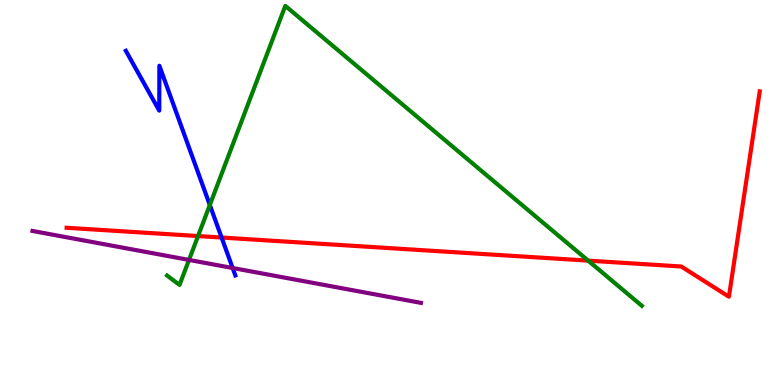[{'lines': ['blue', 'red'], 'intersections': [{'x': 2.86, 'y': 3.83}]}, {'lines': ['green', 'red'], 'intersections': [{'x': 2.56, 'y': 3.87}, {'x': 7.59, 'y': 3.23}]}, {'lines': ['purple', 'red'], 'intersections': []}, {'lines': ['blue', 'green'], 'intersections': [{'x': 2.71, 'y': 4.68}]}, {'lines': ['blue', 'purple'], 'intersections': [{'x': 3.0, 'y': 3.04}]}, {'lines': ['green', 'purple'], 'intersections': [{'x': 2.44, 'y': 3.25}]}]